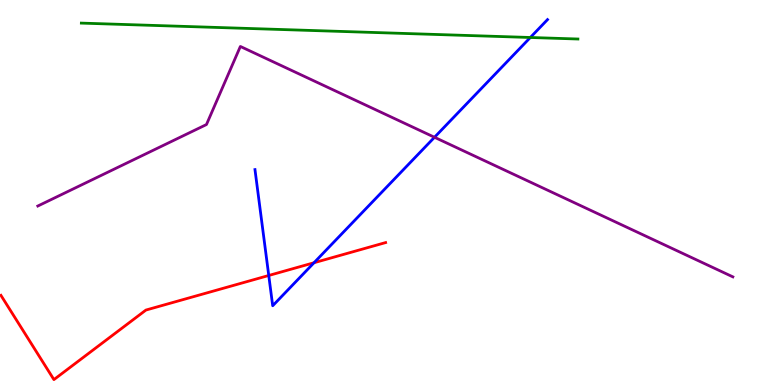[{'lines': ['blue', 'red'], 'intersections': [{'x': 3.47, 'y': 2.84}, {'x': 4.05, 'y': 3.18}]}, {'lines': ['green', 'red'], 'intersections': []}, {'lines': ['purple', 'red'], 'intersections': []}, {'lines': ['blue', 'green'], 'intersections': [{'x': 6.84, 'y': 9.03}]}, {'lines': ['blue', 'purple'], 'intersections': [{'x': 5.61, 'y': 6.43}]}, {'lines': ['green', 'purple'], 'intersections': []}]